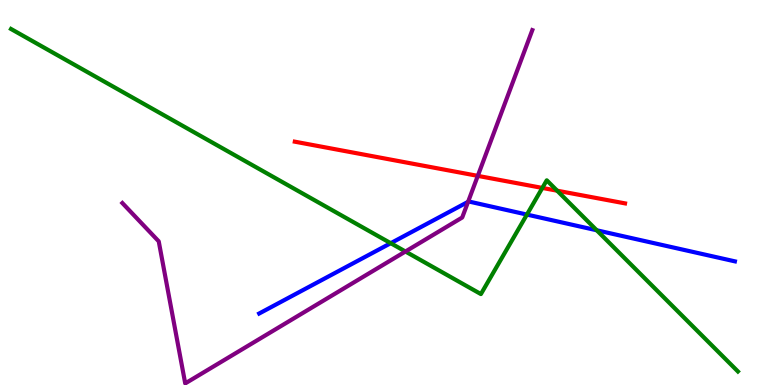[{'lines': ['blue', 'red'], 'intersections': []}, {'lines': ['green', 'red'], 'intersections': [{'x': 7.0, 'y': 5.12}, {'x': 7.19, 'y': 5.05}]}, {'lines': ['purple', 'red'], 'intersections': [{'x': 6.17, 'y': 5.43}]}, {'lines': ['blue', 'green'], 'intersections': [{'x': 5.04, 'y': 3.68}, {'x': 6.8, 'y': 4.43}, {'x': 7.7, 'y': 4.02}]}, {'lines': ['blue', 'purple'], 'intersections': [{'x': 6.04, 'y': 4.76}]}, {'lines': ['green', 'purple'], 'intersections': [{'x': 5.23, 'y': 3.47}]}]